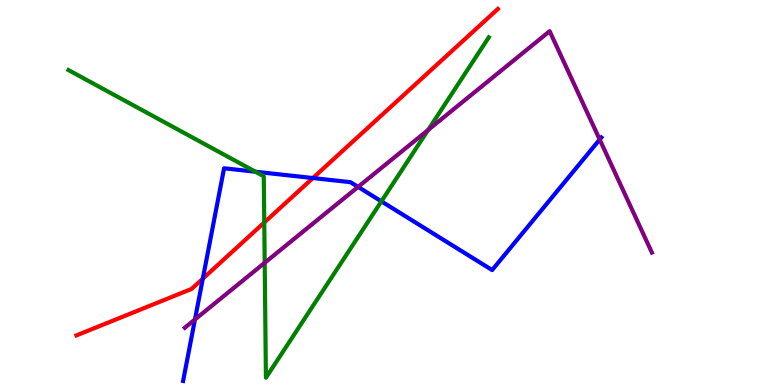[{'lines': ['blue', 'red'], 'intersections': [{'x': 2.62, 'y': 2.76}, {'x': 4.04, 'y': 5.38}]}, {'lines': ['green', 'red'], 'intersections': [{'x': 3.41, 'y': 4.22}]}, {'lines': ['purple', 'red'], 'intersections': []}, {'lines': ['blue', 'green'], 'intersections': [{'x': 3.3, 'y': 5.54}, {'x': 4.92, 'y': 4.77}]}, {'lines': ['blue', 'purple'], 'intersections': [{'x': 2.52, 'y': 1.7}, {'x': 4.62, 'y': 5.15}, {'x': 7.74, 'y': 6.38}]}, {'lines': ['green', 'purple'], 'intersections': [{'x': 3.42, 'y': 3.17}, {'x': 5.52, 'y': 6.62}]}]